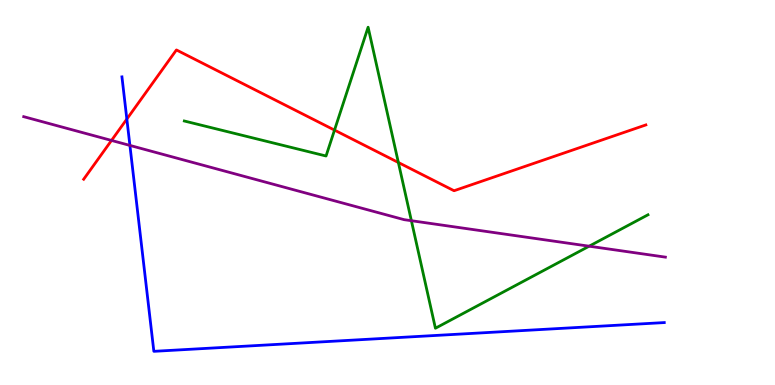[{'lines': ['blue', 'red'], 'intersections': [{'x': 1.64, 'y': 6.91}]}, {'lines': ['green', 'red'], 'intersections': [{'x': 4.32, 'y': 6.62}, {'x': 5.14, 'y': 5.78}]}, {'lines': ['purple', 'red'], 'intersections': [{'x': 1.44, 'y': 6.35}]}, {'lines': ['blue', 'green'], 'intersections': []}, {'lines': ['blue', 'purple'], 'intersections': [{'x': 1.68, 'y': 6.22}]}, {'lines': ['green', 'purple'], 'intersections': [{'x': 5.31, 'y': 4.27}, {'x': 7.6, 'y': 3.61}]}]